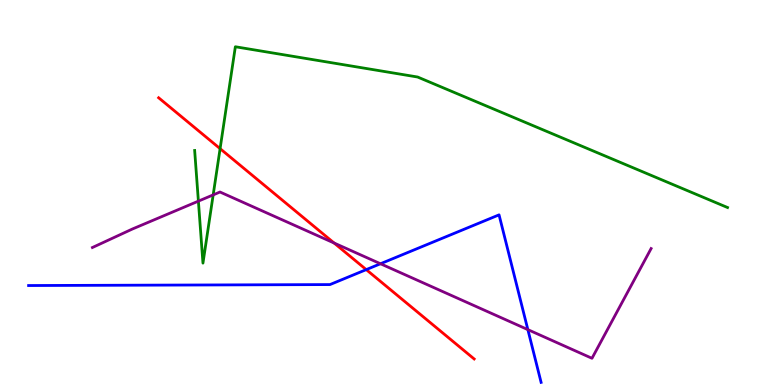[{'lines': ['blue', 'red'], 'intersections': [{'x': 4.73, 'y': 3.0}]}, {'lines': ['green', 'red'], 'intersections': [{'x': 2.84, 'y': 6.14}]}, {'lines': ['purple', 'red'], 'intersections': [{'x': 4.31, 'y': 3.69}]}, {'lines': ['blue', 'green'], 'intersections': []}, {'lines': ['blue', 'purple'], 'intersections': [{'x': 4.91, 'y': 3.15}, {'x': 6.81, 'y': 1.44}]}, {'lines': ['green', 'purple'], 'intersections': [{'x': 2.56, 'y': 4.78}, {'x': 2.75, 'y': 4.94}]}]